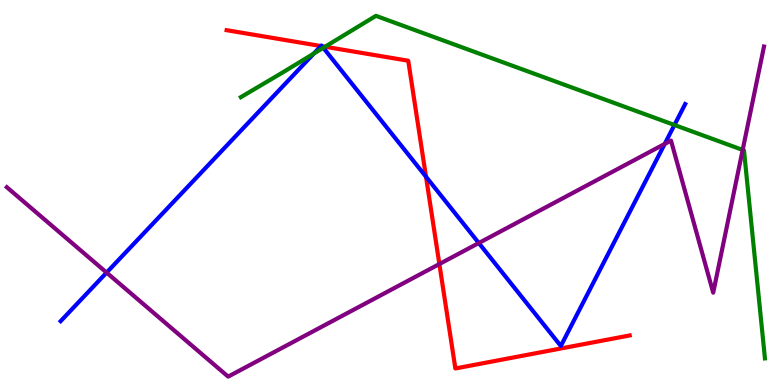[{'lines': ['blue', 'red'], 'intersections': [{'x': 4.14, 'y': 8.8}, {'x': 4.16, 'y': 8.8}, {'x': 5.5, 'y': 5.41}]}, {'lines': ['green', 'red'], 'intersections': [{'x': 4.19, 'y': 8.79}]}, {'lines': ['purple', 'red'], 'intersections': [{'x': 5.67, 'y': 3.14}]}, {'lines': ['blue', 'green'], 'intersections': [{'x': 4.05, 'y': 8.61}, {'x': 4.17, 'y': 8.76}, {'x': 8.7, 'y': 6.75}]}, {'lines': ['blue', 'purple'], 'intersections': [{'x': 1.38, 'y': 2.92}, {'x': 6.18, 'y': 3.69}, {'x': 8.58, 'y': 6.26}]}, {'lines': ['green', 'purple'], 'intersections': [{'x': 9.58, 'y': 6.11}]}]